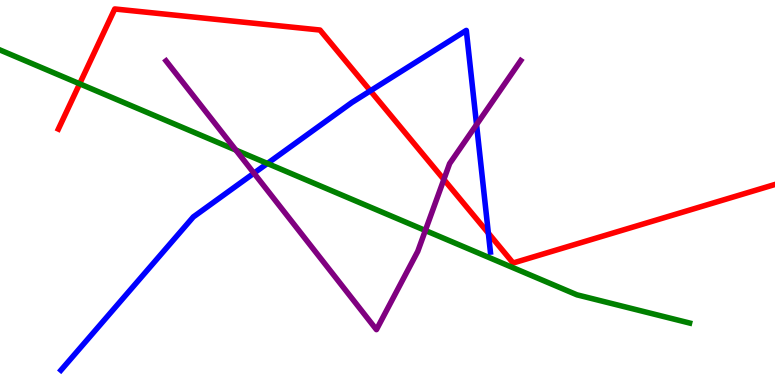[{'lines': ['blue', 'red'], 'intersections': [{'x': 4.78, 'y': 7.64}, {'x': 6.3, 'y': 3.94}]}, {'lines': ['green', 'red'], 'intersections': [{'x': 1.03, 'y': 7.82}]}, {'lines': ['purple', 'red'], 'intersections': [{'x': 5.73, 'y': 5.34}]}, {'lines': ['blue', 'green'], 'intersections': [{'x': 3.45, 'y': 5.75}]}, {'lines': ['blue', 'purple'], 'intersections': [{'x': 3.28, 'y': 5.5}, {'x': 6.15, 'y': 6.76}]}, {'lines': ['green', 'purple'], 'intersections': [{'x': 3.04, 'y': 6.1}, {'x': 5.49, 'y': 4.01}]}]